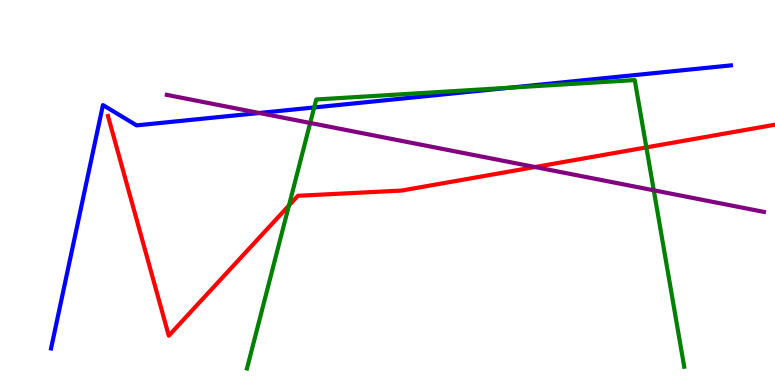[{'lines': ['blue', 'red'], 'intersections': []}, {'lines': ['green', 'red'], 'intersections': [{'x': 3.73, 'y': 4.66}, {'x': 8.34, 'y': 6.17}]}, {'lines': ['purple', 'red'], 'intersections': [{'x': 6.9, 'y': 5.66}]}, {'lines': ['blue', 'green'], 'intersections': [{'x': 4.05, 'y': 7.21}, {'x': 6.58, 'y': 7.72}]}, {'lines': ['blue', 'purple'], 'intersections': [{'x': 3.35, 'y': 7.07}]}, {'lines': ['green', 'purple'], 'intersections': [{'x': 4.0, 'y': 6.81}, {'x': 8.44, 'y': 5.06}]}]